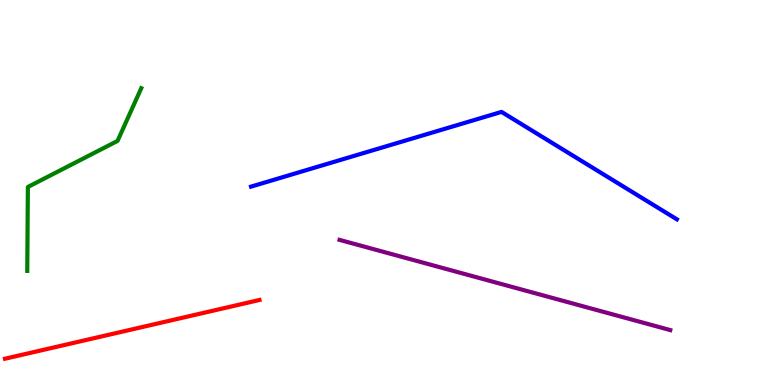[{'lines': ['blue', 'red'], 'intersections': []}, {'lines': ['green', 'red'], 'intersections': []}, {'lines': ['purple', 'red'], 'intersections': []}, {'lines': ['blue', 'green'], 'intersections': []}, {'lines': ['blue', 'purple'], 'intersections': []}, {'lines': ['green', 'purple'], 'intersections': []}]